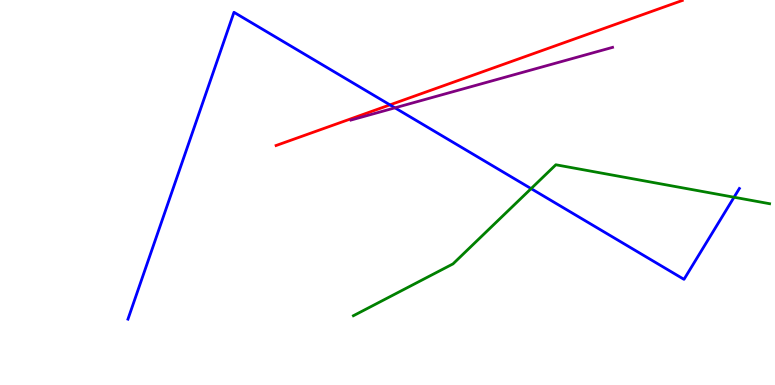[{'lines': ['blue', 'red'], 'intersections': [{'x': 5.03, 'y': 7.28}]}, {'lines': ['green', 'red'], 'intersections': []}, {'lines': ['purple', 'red'], 'intersections': []}, {'lines': ['blue', 'green'], 'intersections': [{'x': 6.85, 'y': 5.1}, {'x': 9.47, 'y': 4.88}]}, {'lines': ['blue', 'purple'], 'intersections': [{'x': 5.1, 'y': 7.2}]}, {'lines': ['green', 'purple'], 'intersections': []}]